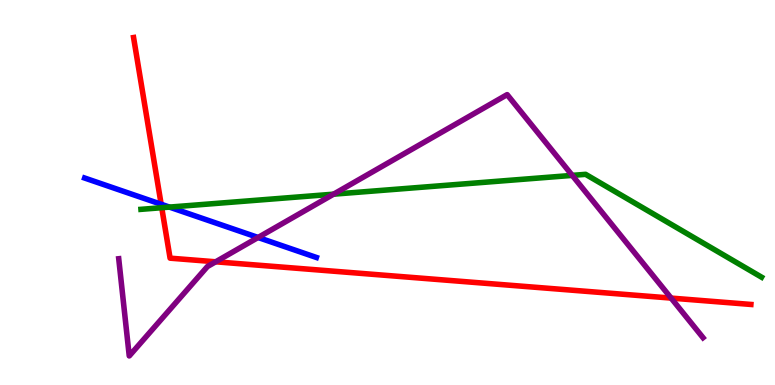[{'lines': ['blue', 'red'], 'intersections': [{'x': 2.08, 'y': 4.69}]}, {'lines': ['green', 'red'], 'intersections': [{'x': 2.09, 'y': 4.61}]}, {'lines': ['purple', 'red'], 'intersections': [{'x': 2.78, 'y': 3.2}, {'x': 8.66, 'y': 2.26}]}, {'lines': ['blue', 'green'], 'intersections': [{'x': 2.19, 'y': 4.62}]}, {'lines': ['blue', 'purple'], 'intersections': [{'x': 3.33, 'y': 3.83}]}, {'lines': ['green', 'purple'], 'intersections': [{'x': 4.3, 'y': 4.96}, {'x': 7.38, 'y': 5.44}]}]